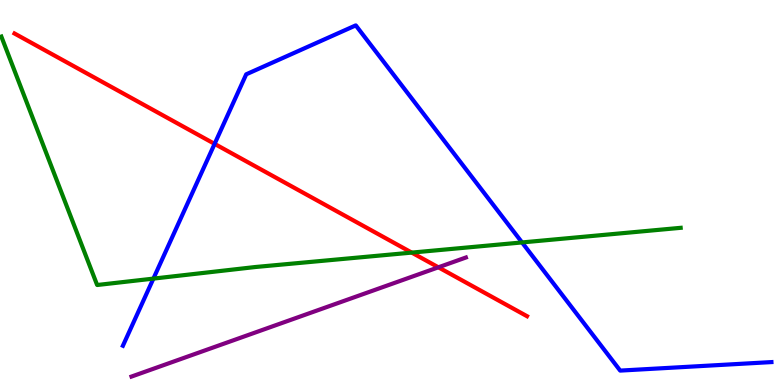[{'lines': ['blue', 'red'], 'intersections': [{'x': 2.77, 'y': 6.26}]}, {'lines': ['green', 'red'], 'intersections': [{'x': 5.31, 'y': 3.44}]}, {'lines': ['purple', 'red'], 'intersections': [{'x': 5.66, 'y': 3.06}]}, {'lines': ['blue', 'green'], 'intersections': [{'x': 1.98, 'y': 2.76}, {'x': 6.74, 'y': 3.7}]}, {'lines': ['blue', 'purple'], 'intersections': []}, {'lines': ['green', 'purple'], 'intersections': []}]